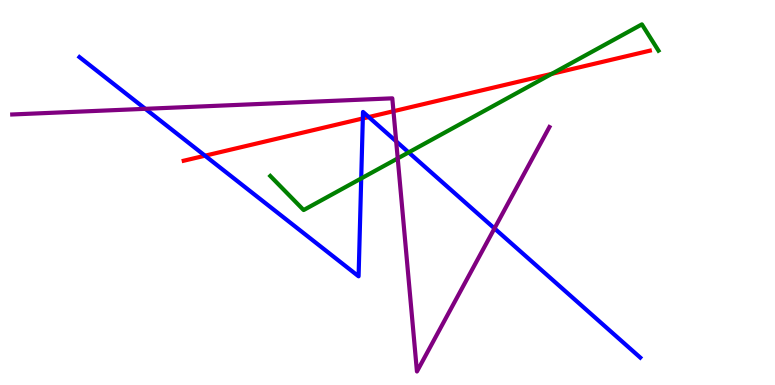[{'lines': ['blue', 'red'], 'intersections': [{'x': 2.65, 'y': 5.96}, {'x': 4.68, 'y': 6.92}, {'x': 4.76, 'y': 6.96}]}, {'lines': ['green', 'red'], 'intersections': [{'x': 7.12, 'y': 8.08}]}, {'lines': ['purple', 'red'], 'intersections': [{'x': 5.08, 'y': 7.11}]}, {'lines': ['blue', 'green'], 'intersections': [{'x': 4.66, 'y': 5.37}, {'x': 5.27, 'y': 6.04}]}, {'lines': ['blue', 'purple'], 'intersections': [{'x': 1.88, 'y': 7.17}, {'x': 5.11, 'y': 6.33}, {'x': 6.38, 'y': 4.07}]}, {'lines': ['green', 'purple'], 'intersections': [{'x': 5.13, 'y': 5.89}]}]